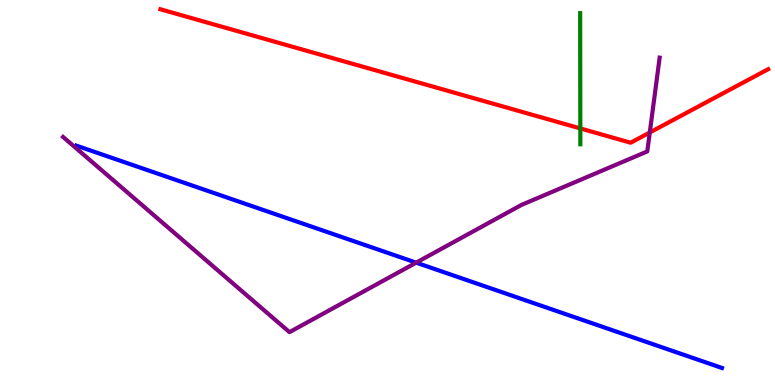[{'lines': ['blue', 'red'], 'intersections': []}, {'lines': ['green', 'red'], 'intersections': [{'x': 7.49, 'y': 6.66}]}, {'lines': ['purple', 'red'], 'intersections': [{'x': 8.38, 'y': 6.56}]}, {'lines': ['blue', 'green'], 'intersections': []}, {'lines': ['blue', 'purple'], 'intersections': [{'x': 5.37, 'y': 3.18}]}, {'lines': ['green', 'purple'], 'intersections': []}]